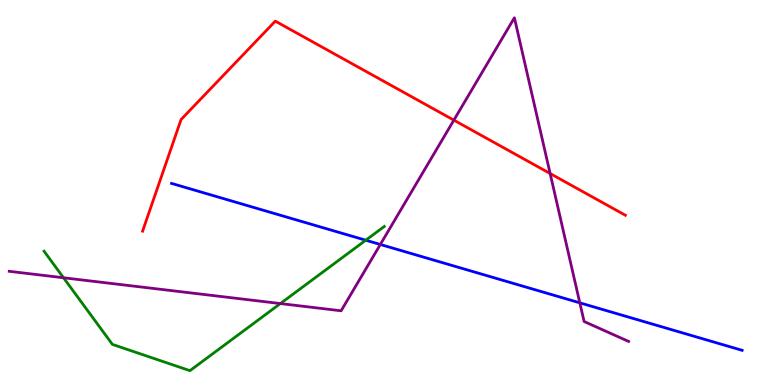[{'lines': ['blue', 'red'], 'intersections': []}, {'lines': ['green', 'red'], 'intersections': []}, {'lines': ['purple', 'red'], 'intersections': [{'x': 5.86, 'y': 6.88}, {'x': 7.1, 'y': 5.49}]}, {'lines': ['blue', 'green'], 'intersections': [{'x': 4.72, 'y': 3.76}]}, {'lines': ['blue', 'purple'], 'intersections': [{'x': 4.91, 'y': 3.65}, {'x': 7.48, 'y': 2.13}]}, {'lines': ['green', 'purple'], 'intersections': [{'x': 0.82, 'y': 2.79}, {'x': 3.62, 'y': 2.12}]}]